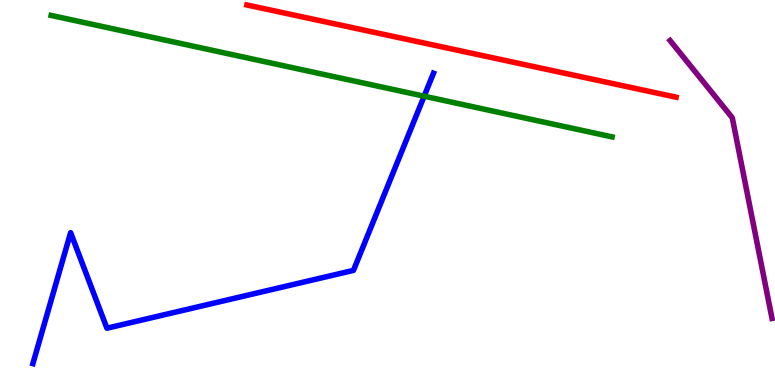[{'lines': ['blue', 'red'], 'intersections': []}, {'lines': ['green', 'red'], 'intersections': []}, {'lines': ['purple', 'red'], 'intersections': []}, {'lines': ['blue', 'green'], 'intersections': [{'x': 5.47, 'y': 7.5}]}, {'lines': ['blue', 'purple'], 'intersections': []}, {'lines': ['green', 'purple'], 'intersections': []}]